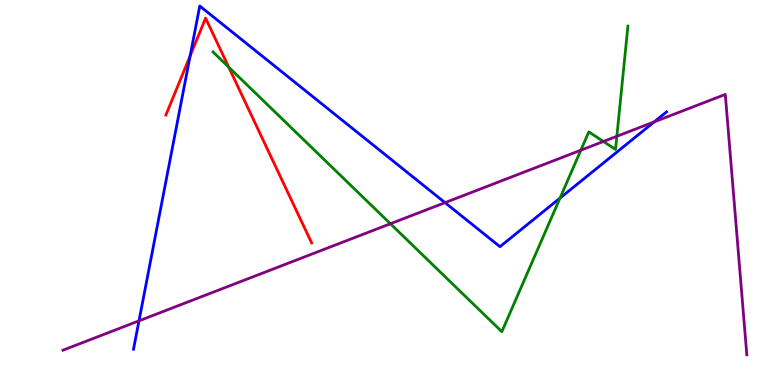[{'lines': ['blue', 'red'], 'intersections': [{'x': 2.45, 'y': 8.55}]}, {'lines': ['green', 'red'], 'intersections': [{'x': 2.95, 'y': 8.26}]}, {'lines': ['purple', 'red'], 'intersections': []}, {'lines': ['blue', 'green'], 'intersections': [{'x': 7.23, 'y': 4.85}]}, {'lines': ['blue', 'purple'], 'intersections': [{'x': 1.79, 'y': 1.67}, {'x': 5.74, 'y': 4.74}, {'x': 8.44, 'y': 6.84}]}, {'lines': ['green', 'purple'], 'intersections': [{'x': 5.04, 'y': 4.19}, {'x': 7.49, 'y': 6.1}, {'x': 7.79, 'y': 6.33}, {'x': 7.96, 'y': 6.46}]}]